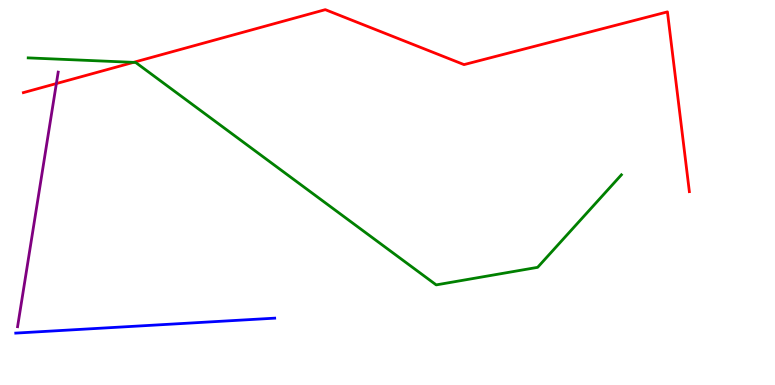[{'lines': ['blue', 'red'], 'intersections': []}, {'lines': ['green', 'red'], 'intersections': [{'x': 1.72, 'y': 8.38}]}, {'lines': ['purple', 'red'], 'intersections': [{'x': 0.727, 'y': 7.83}]}, {'lines': ['blue', 'green'], 'intersections': []}, {'lines': ['blue', 'purple'], 'intersections': []}, {'lines': ['green', 'purple'], 'intersections': []}]